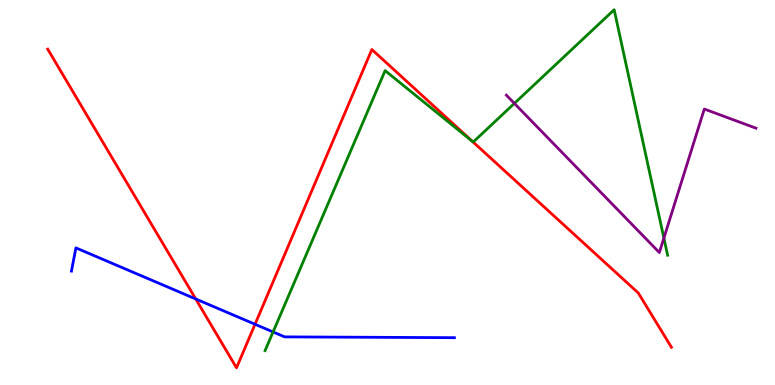[{'lines': ['blue', 'red'], 'intersections': [{'x': 2.53, 'y': 2.23}, {'x': 3.29, 'y': 1.58}]}, {'lines': ['green', 'red'], 'intersections': [{'x': 6.1, 'y': 6.32}]}, {'lines': ['purple', 'red'], 'intersections': []}, {'lines': ['blue', 'green'], 'intersections': [{'x': 3.52, 'y': 1.38}]}, {'lines': ['blue', 'purple'], 'intersections': []}, {'lines': ['green', 'purple'], 'intersections': [{'x': 6.64, 'y': 7.31}, {'x': 8.57, 'y': 3.82}]}]